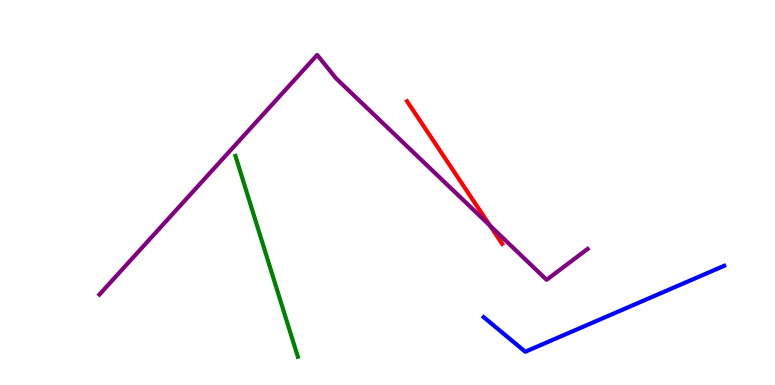[{'lines': ['blue', 'red'], 'intersections': []}, {'lines': ['green', 'red'], 'intersections': []}, {'lines': ['purple', 'red'], 'intersections': [{'x': 6.32, 'y': 4.14}]}, {'lines': ['blue', 'green'], 'intersections': []}, {'lines': ['blue', 'purple'], 'intersections': []}, {'lines': ['green', 'purple'], 'intersections': []}]